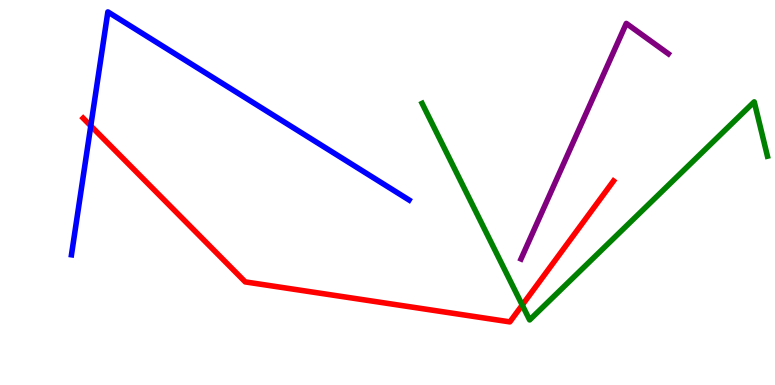[{'lines': ['blue', 'red'], 'intersections': [{'x': 1.17, 'y': 6.73}]}, {'lines': ['green', 'red'], 'intersections': [{'x': 6.74, 'y': 2.08}]}, {'lines': ['purple', 'red'], 'intersections': []}, {'lines': ['blue', 'green'], 'intersections': []}, {'lines': ['blue', 'purple'], 'intersections': []}, {'lines': ['green', 'purple'], 'intersections': []}]